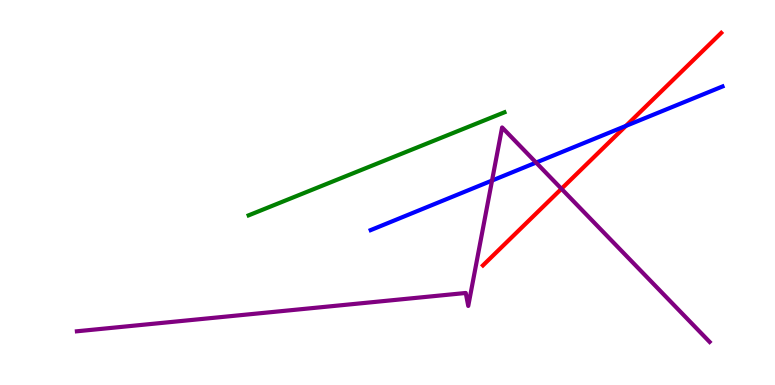[{'lines': ['blue', 'red'], 'intersections': [{'x': 8.08, 'y': 6.73}]}, {'lines': ['green', 'red'], 'intersections': []}, {'lines': ['purple', 'red'], 'intersections': [{'x': 7.24, 'y': 5.1}]}, {'lines': ['blue', 'green'], 'intersections': []}, {'lines': ['blue', 'purple'], 'intersections': [{'x': 6.35, 'y': 5.31}, {'x': 6.92, 'y': 5.78}]}, {'lines': ['green', 'purple'], 'intersections': []}]